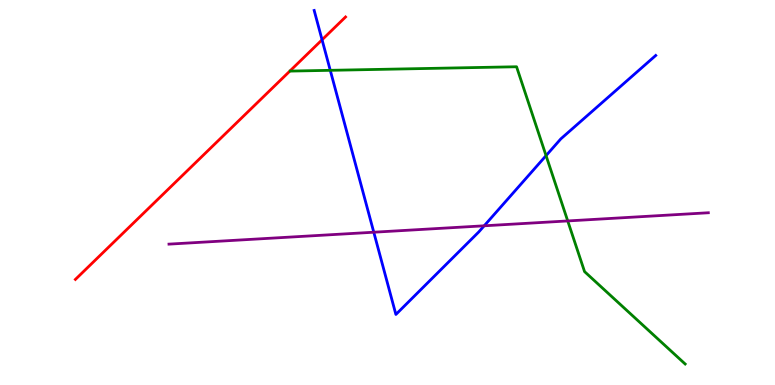[{'lines': ['blue', 'red'], 'intersections': [{'x': 4.16, 'y': 8.97}]}, {'lines': ['green', 'red'], 'intersections': []}, {'lines': ['purple', 'red'], 'intersections': []}, {'lines': ['blue', 'green'], 'intersections': [{'x': 4.26, 'y': 8.17}, {'x': 7.05, 'y': 5.96}]}, {'lines': ['blue', 'purple'], 'intersections': [{'x': 4.82, 'y': 3.97}, {'x': 6.25, 'y': 4.14}]}, {'lines': ['green', 'purple'], 'intersections': [{'x': 7.33, 'y': 4.26}]}]